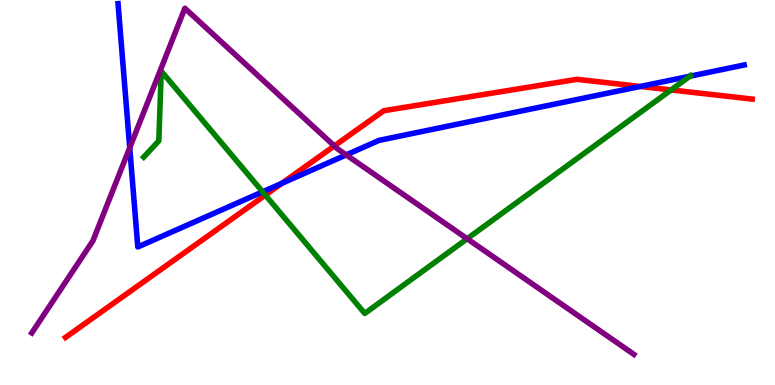[{'lines': ['blue', 'red'], 'intersections': [{'x': 3.64, 'y': 5.24}, {'x': 8.26, 'y': 7.75}]}, {'lines': ['green', 'red'], 'intersections': [{'x': 3.42, 'y': 4.93}, {'x': 8.66, 'y': 7.66}]}, {'lines': ['purple', 'red'], 'intersections': [{'x': 4.31, 'y': 6.21}]}, {'lines': ['blue', 'green'], 'intersections': [{'x': 3.39, 'y': 5.02}, {'x': 8.9, 'y': 8.02}]}, {'lines': ['blue', 'purple'], 'intersections': [{'x': 1.67, 'y': 6.16}, {'x': 4.47, 'y': 5.98}]}, {'lines': ['green', 'purple'], 'intersections': [{'x': 6.03, 'y': 3.8}]}]